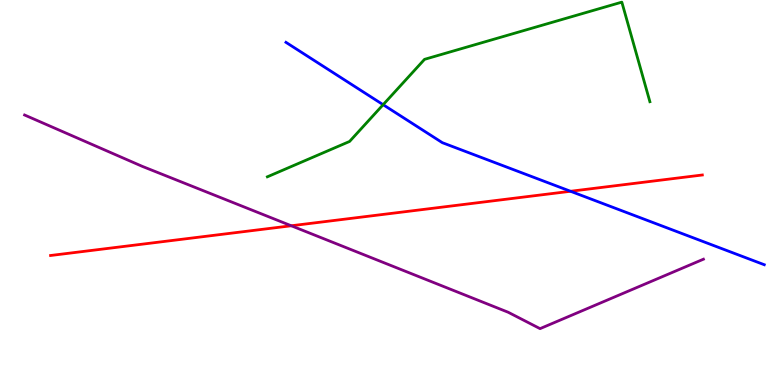[{'lines': ['blue', 'red'], 'intersections': [{'x': 7.36, 'y': 5.03}]}, {'lines': ['green', 'red'], 'intersections': []}, {'lines': ['purple', 'red'], 'intersections': [{'x': 3.76, 'y': 4.14}]}, {'lines': ['blue', 'green'], 'intersections': [{'x': 4.94, 'y': 7.28}]}, {'lines': ['blue', 'purple'], 'intersections': []}, {'lines': ['green', 'purple'], 'intersections': []}]